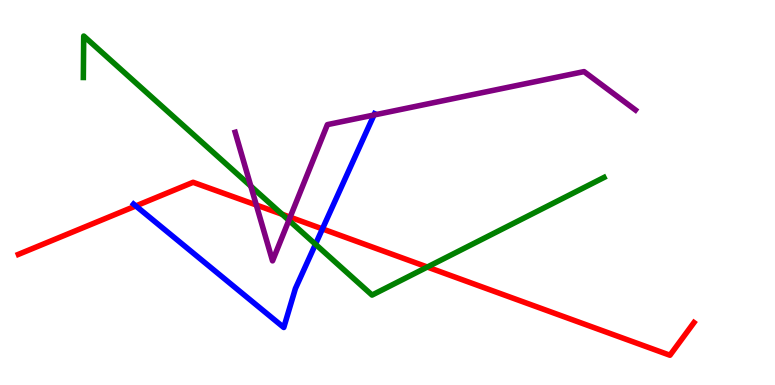[{'lines': ['blue', 'red'], 'intersections': [{'x': 1.75, 'y': 4.65}, {'x': 4.16, 'y': 4.05}]}, {'lines': ['green', 'red'], 'intersections': [{'x': 3.64, 'y': 4.43}, {'x': 5.51, 'y': 3.06}]}, {'lines': ['purple', 'red'], 'intersections': [{'x': 3.31, 'y': 4.68}, {'x': 3.74, 'y': 4.36}]}, {'lines': ['blue', 'green'], 'intersections': [{'x': 4.07, 'y': 3.66}]}, {'lines': ['blue', 'purple'], 'intersections': [{'x': 4.83, 'y': 7.01}]}, {'lines': ['green', 'purple'], 'intersections': [{'x': 3.24, 'y': 5.16}, {'x': 3.73, 'y': 4.28}]}]